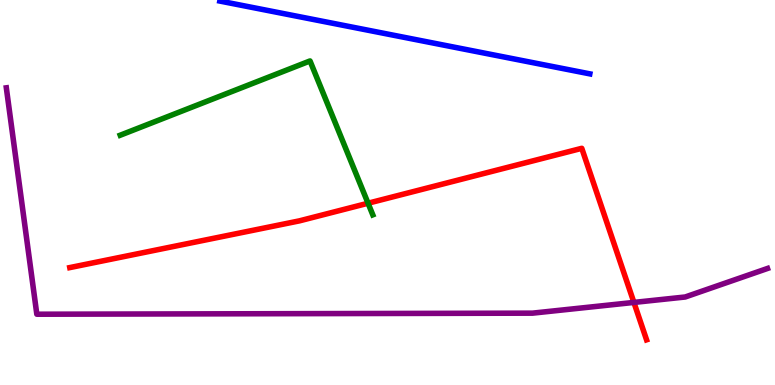[{'lines': ['blue', 'red'], 'intersections': []}, {'lines': ['green', 'red'], 'intersections': [{'x': 4.75, 'y': 4.72}]}, {'lines': ['purple', 'red'], 'intersections': [{'x': 8.18, 'y': 2.14}]}, {'lines': ['blue', 'green'], 'intersections': []}, {'lines': ['blue', 'purple'], 'intersections': []}, {'lines': ['green', 'purple'], 'intersections': []}]